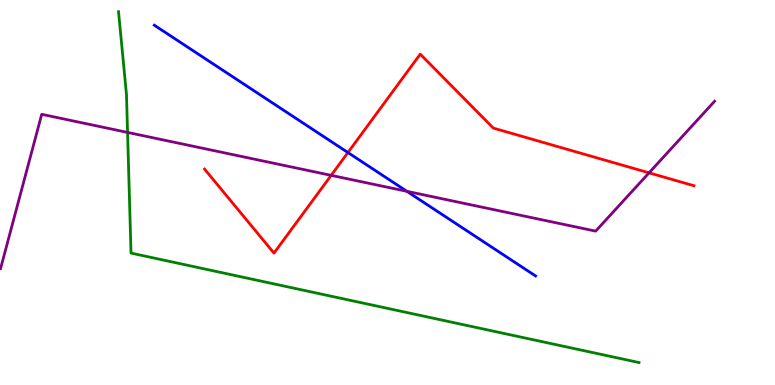[{'lines': ['blue', 'red'], 'intersections': [{'x': 4.49, 'y': 6.04}]}, {'lines': ['green', 'red'], 'intersections': []}, {'lines': ['purple', 'red'], 'intersections': [{'x': 4.27, 'y': 5.45}, {'x': 8.37, 'y': 5.51}]}, {'lines': ['blue', 'green'], 'intersections': []}, {'lines': ['blue', 'purple'], 'intersections': [{'x': 5.25, 'y': 5.03}]}, {'lines': ['green', 'purple'], 'intersections': [{'x': 1.65, 'y': 6.56}]}]